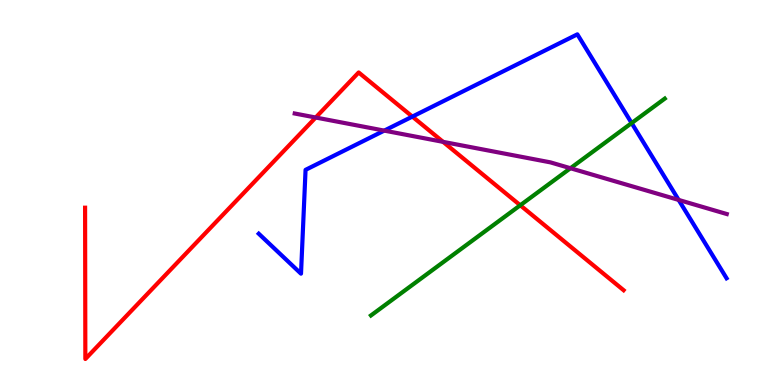[{'lines': ['blue', 'red'], 'intersections': [{'x': 5.32, 'y': 6.97}]}, {'lines': ['green', 'red'], 'intersections': [{'x': 6.71, 'y': 4.67}]}, {'lines': ['purple', 'red'], 'intersections': [{'x': 4.07, 'y': 6.95}, {'x': 5.72, 'y': 6.32}]}, {'lines': ['blue', 'green'], 'intersections': [{'x': 8.15, 'y': 6.8}]}, {'lines': ['blue', 'purple'], 'intersections': [{'x': 4.96, 'y': 6.61}, {'x': 8.76, 'y': 4.81}]}, {'lines': ['green', 'purple'], 'intersections': [{'x': 7.36, 'y': 5.63}]}]